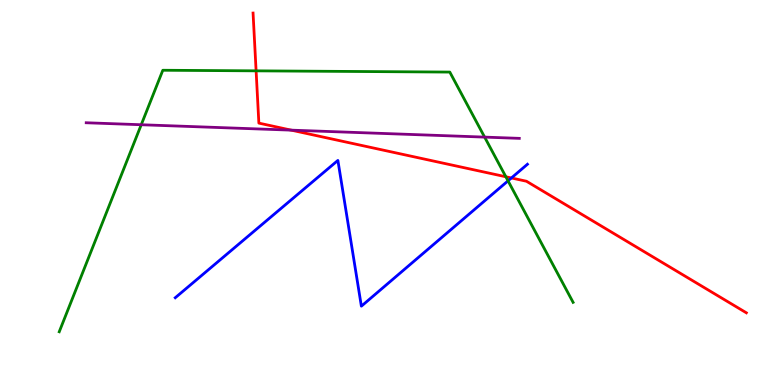[{'lines': ['blue', 'red'], 'intersections': [{'x': 6.6, 'y': 5.38}]}, {'lines': ['green', 'red'], 'intersections': [{'x': 3.3, 'y': 8.16}, {'x': 6.53, 'y': 5.41}]}, {'lines': ['purple', 'red'], 'intersections': [{'x': 3.76, 'y': 6.62}]}, {'lines': ['blue', 'green'], 'intersections': [{'x': 6.56, 'y': 5.3}]}, {'lines': ['blue', 'purple'], 'intersections': []}, {'lines': ['green', 'purple'], 'intersections': [{'x': 1.82, 'y': 6.76}, {'x': 6.25, 'y': 6.44}]}]